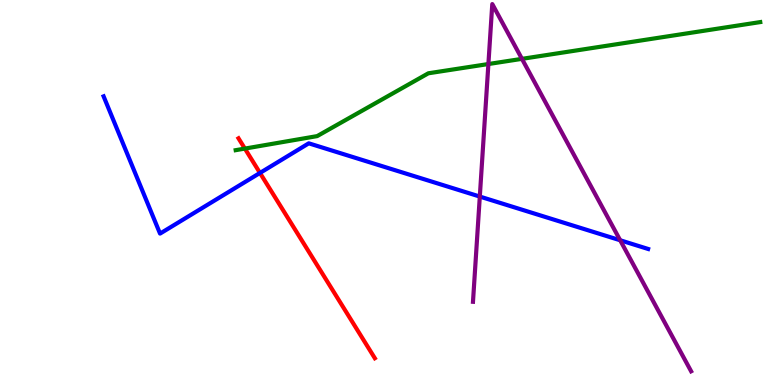[{'lines': ['blue', 'red'], 'intersections': [{'x': 3.35, 'y': 5.51}]}, {'lines': ['green', 'red'], 'intersections': [{'x': 3.16, 'y': 6.14}]}, {'lines': ['purple', 'red'], 'intersections': []}, {'lines': ['blue', 'green'], 'intersections': []}, {'lines': ['blue', 'purple'], 'intersections': [{'x': 6.19, 'y': 4.89}, {'x': 8.0, 'y': 3.76}]}, {'lines': ['green', 'purple'], 'intersections': [{'x': 6.3, 'y': 8.34}, {'x': 6.73, 'y': 8.47}]}]